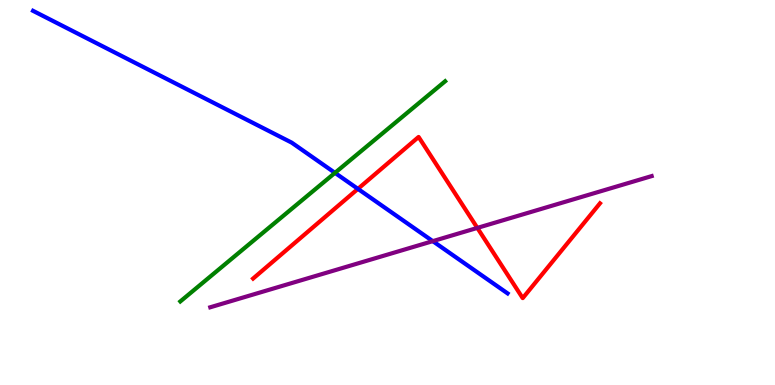[{'lines': ['blue', 'red'], 'intersections': [{'x': 4.62, 'y': 5.09}]}, {'lines': ['green', 'red'], 'intersections': []}, {'lines': ['purple', 'red'], 'intersections': [{'x': 6.16, 'y': 4.08}]}, {'lines': ['blue', 'green'], 'intersections': [{'x': 4.32, 'y': 5.51}]}, {'lines': ['blue', 'purple'], 'intersections': [{'x': 5.58, 'y': 3.74}]}, {'lines': ['green', 'purple'], 'intersections': []}]